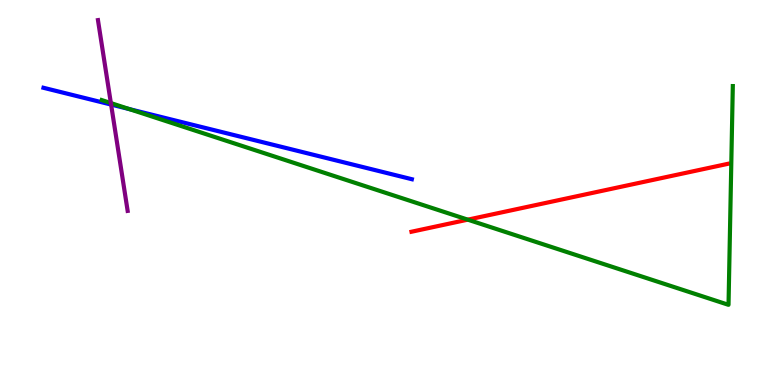[{'lines': ['blue', 'red'], 'intersections': []}, {'lines': ['green', 'red'], 'intersections': [{'x': 6.04, 'y': 4.29}]}, {'lines': ['purple', 'red'], 'intersections': []}, {'lines': ['blue', 'green'], 'intersections': [{'x': 1.67, 'y': 7.17}]}, {'lines': ['blue', 'purple'], 'intersections': [{'x': 1.43, 'y': 7.28}]}, {'lines': ['green', 'purple'], 'intersections': [{'x': 1.43, 'y': 7.32}]}]